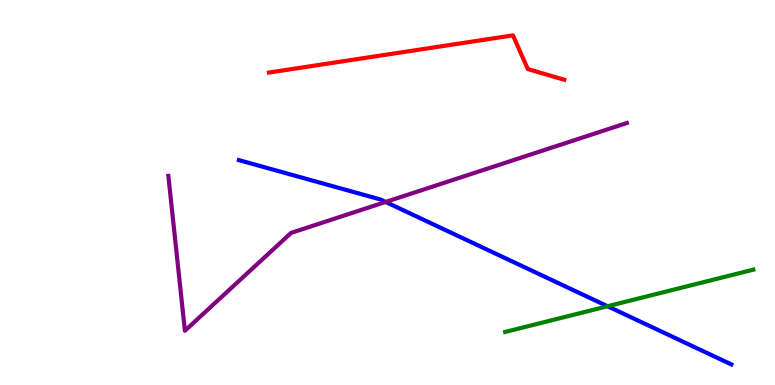[{'lines': ['blue', 'red'], 'intersections': []}, {'lines': ['green', 'red'], 'intersections': []}, {'lines': ['purple', 'red'], 'intersections': []}, {'lines': ['blue', 'green'], 'intersections': [{'x': 7.84, 'y': 2.05}]}, {'lines': ['blue', 'purple'], 'intersections': [{'x': 4.98, 'y': 4.75}]}, {'lines': ['green', 'purple'], 'intersections': []}]